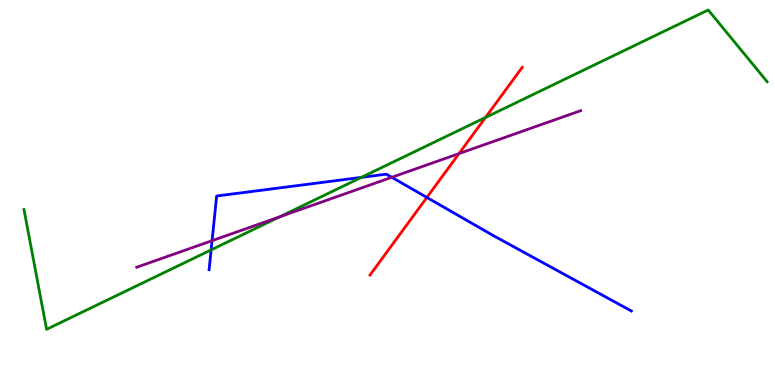[{'lines': ['blue', 'red'], 'intersections': [{'x': 5.51, 'y': 4.87}]}, {'lines': ['green', 'red'], 'intersections': [{'x': 6.26, 'y': 6.95}]}, {'lines': ['purple', 'red'], 'intersections': [{'x': 5.92, 'y': 6.01}]}, {'lines': ['blue', 'green'], 'intersections': [{'x': 2.72, 'y': 3.51}, {'x': 4.66, 'y': 5.39}]}, {'lines': ['blue', 'purple'], 'intersections': [{'x': 2.74, 'y': 3.75}, {'x': 5.05, 'y': 5.39}]}, {'lines': ['green', 'purple'], 'intersections': [{'x': 3.61, 'y': 4.37}]}]